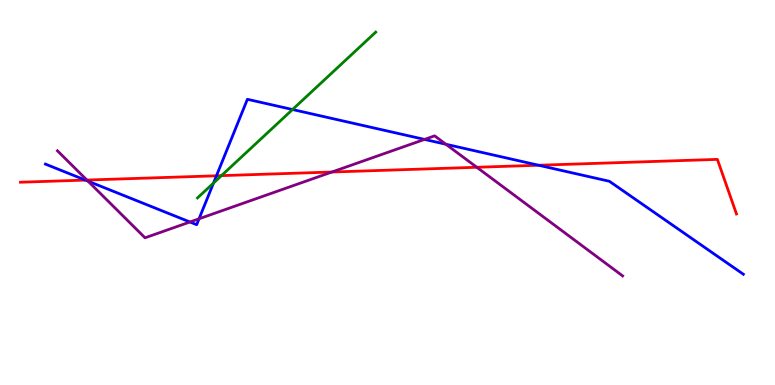[{'lines': ['blue', 'red'], 'intersections': [{'x': 1.1, 'y': 5.32}, {'x': 2.79, 'y': 5.43}, {'x': 6.95, 'y': 5.71}]}, {'lines': ['green', 'red'], 'intersections': [{'x': 2.86, 'y': 5.44}]}, {'lines': ['purple', 'red'], 'intersections': [{'x': 1.12, 'y': 5.32}, {'x': 4.28, 'y': 5.53}, {'x': 6.15, 'y': 5.66}]}, {'lines': ['blue', 'green'], 'intersections': [{'x': 2.76, 'y': 5.25}, {'x': 3.77, 'y': 7.16}]}, {'lines': ['blue', 'purple'], 'intersections': [{'x': 1.14, 'y': 5.29}, {'x': 2.45, 'y': 4.23}, {'x': 2.57, 'y': 4.32}, {'x': 5.48, 'y': 6.38}, {'x': 5.75, 'y': 6.25}]}, {'lines': ['green', 'purple'], 'intersections': []}]